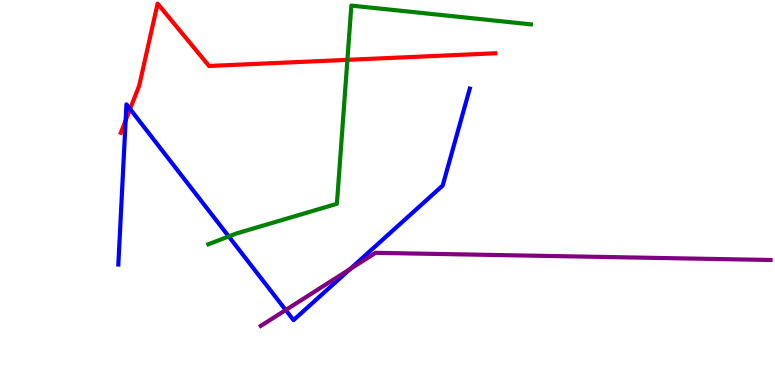[{'lines': ['blue', 'red'], 'intersections': [{'x': 1.62, 'y': 6.87}, {'x': 1.68, 'y': 7.17}]}, {'lines': ['green', 'red'], 'intersections': [{'x': 4.48, 'y': 8.45}]}, {'lines': ['purple', 'red'], 'intersections': []}, {'lines': ['blue', 'green'], 'intersections': [{'x': 2.95, 'y': 3.86}]}, {'lines': ['blue', 'purple'], 'intersections': [{'x': 3.69, 'y': 1.95}, {'x': 4.52, 'y': 3.01}]}, {'lines': ['green', 'purple'], 'intersections': []}]